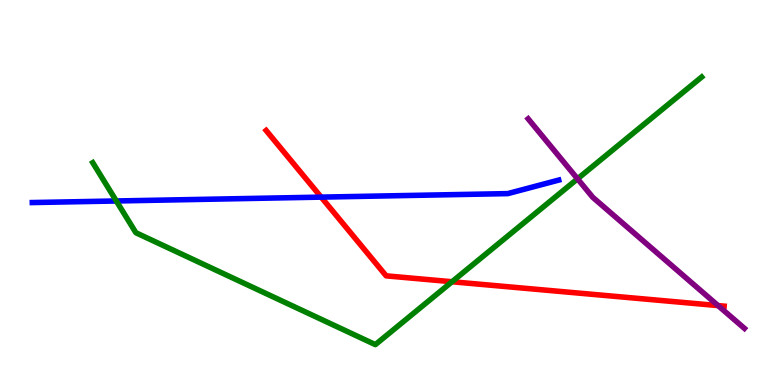[{'lines': ['blue', 'red'], 'intersections': [{'x': 4.14, 'y': 4.88}]}, {'lines': ['green', 'red'], 'intersections': [{'x': 5.83, 'y': 2.68}]}, {'lines': ['purple', 'red'], 'intersections': [{'x': 9.27, 'y': 2.06}]}, {'lines': ['blue', 'green'], 'intersections': [{'x': 1.5, 'y': 4.78}]}, {'lines': ['blue', 'purple'], 'intersections': []}, {'lines': ['green', 'purple'], 'intersections': [{'x': 7.45, 'y': 5.36}]}]